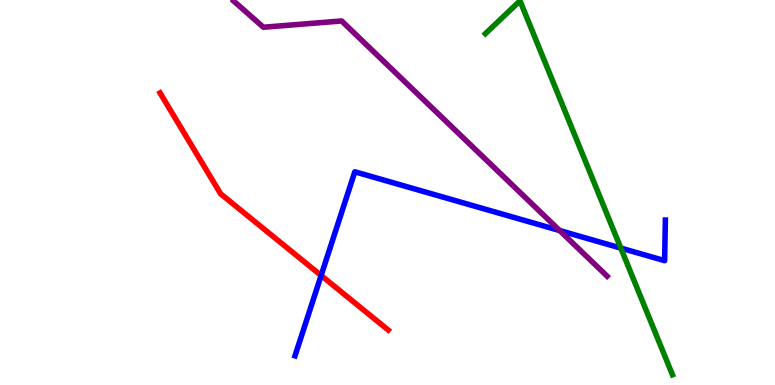[{'lines': ['blue', 'red'], 'intersections': [{'x': 4.14, 'y': 2.84}]}, {'lines': ['green', 'red'], 'intersections': []}, {'lines': ['purple', 'red'], 'intersections': []}, {'lines': ['blue', 'green'], 'intersections': [{'x': 8.01, 'y': 3.56}]}, {'lines': ['blue', 'purple'], 'intersections': [{'x': 7.22, 'y': 4.01}]}, {'lines': ['green', 'purple'], 'intersections': []}]